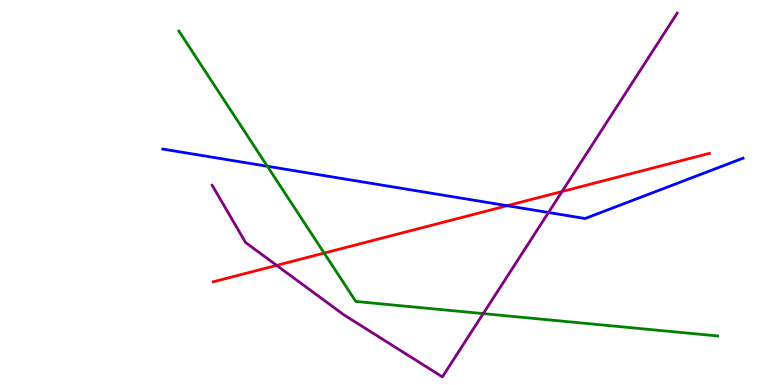[{'lines': ['blue', 'red'], 'intersections': [{'x': 6.54, 'y': 4.66}]}, {'lines': ['green', 'red'], 'intersections': [{'x': 4.18, 'y': 3.43}]}, {'lines': ['purple', 'red'], 'intersections': [{'x': 3.57, 'y': 3.11}, {'x': 7.25, 'y': 5.03}]}, {'lines': ['blue', 'green'], 'intersections': [{'x': 3.45, 'y': 5.68}]}, {'lines': ['blue', 'purple'], 'intersections': [{'x': 7.08, 'y': 4.48}]}, {'lines': ['green', 'purple'], 'intersections': [{'x': 6.24, 'y': 1.85}]}]